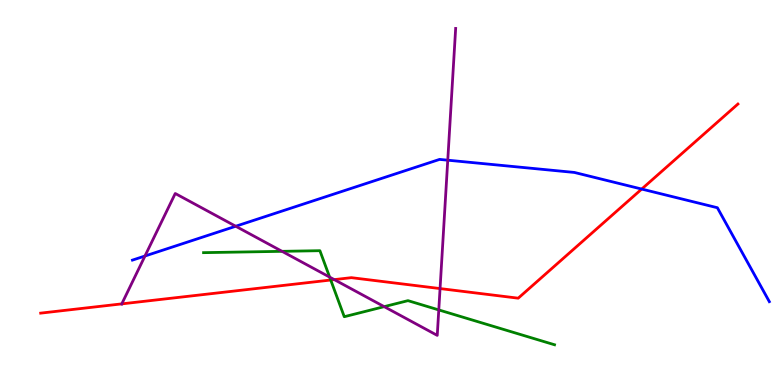[{'lines': ['blue', 'red'], 'intersections': [{'x': 8.28, 'y': 5.09}]}, {'lines': ['green', 'red'], 'intersections': [{'x': 4.27, 'y': 2.73}]}, {'lines': ['purple', 'red'], 'intersections': [{'x': 1.57, 'y': 2.11}, {'x': 4.31, 'y': 2.74}, {'x': 5.68, 'y': 2.5}]}, {'lines': ['blue', 'green'], 'intersections': []}, {'lines': ['blue', 'purple'], 'intersections': [{'x': 1.87, 'y': 3.35}, {'x': 3.04, 'y': 4.12}, {'x': 5.78, 'y': 5.84}]}, {'lines': ['green', 'purple'], 'intersections': [{'x': 3.64, 'y': 3.47}, {'x': 4.25, 'y': 2.8}, {'x': 4.96, 'y': 2.04}, {'x': 5.66, 'y': 1.95}]}]